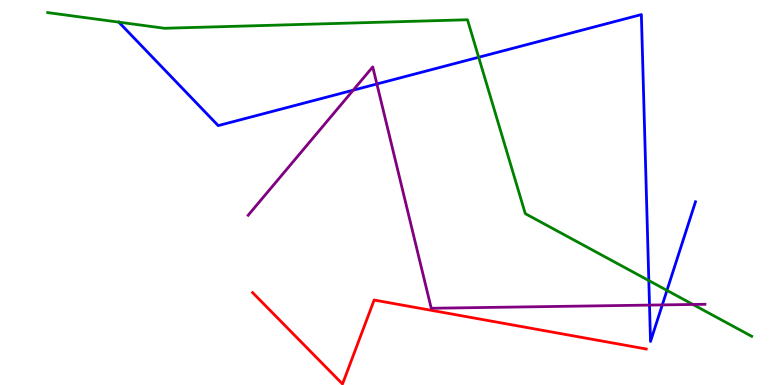[{'lines': ['blue', 'red'], 'intersections': []}, {'lines': ['green', 'red'], 'intersections': []}, {'lines': ['purple', 'red'], 'intersections': []}, {'lines': ['blue', 'green'], 'intersections': [{'x': 1.53, 'y': 9.42}, {'x': 6.18, 'y': 8.51}, {'x': 8.37, 'y': 2.71}, {'x': 8.61, 'y': 2.46}]}, {'lines': ['blue', 'purple'], 'intersections': [{'x': 4.56, 'y': 7.66}, {'x': 4.86, 'y': 7.82}, {'x': 8.38, 'y': 2.08}, {'x': 8.55, 'y': 2.08}]}, {'lines': ['green', 'purple'], 'intersections': [{'x': 8.94, 'y': 2.09}]}]